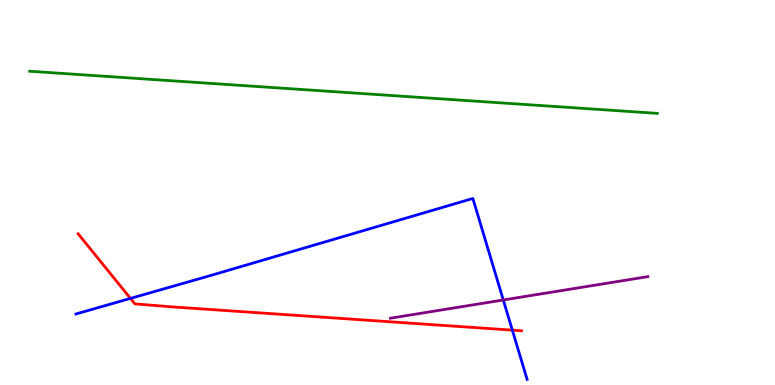[{'lines': ['blue', 'red'], 'intersections': [{'x': 1.68, 'y': 2.25}, {'x': 6.61, 'y': 1.42}]}, {'lines': ['green', 'red'], 'intersections': []}, {'lines': ['purple', 'red'], 'intersections': []}, {'lines': ['blue', 'green'], 'intersections': []}, {'lines': ['blue', 'purple'], 'intersections': [{'x': 6.49, 'y': 2.21}]}, {'lines': ['green', 'purple'], 'intersections': []}]